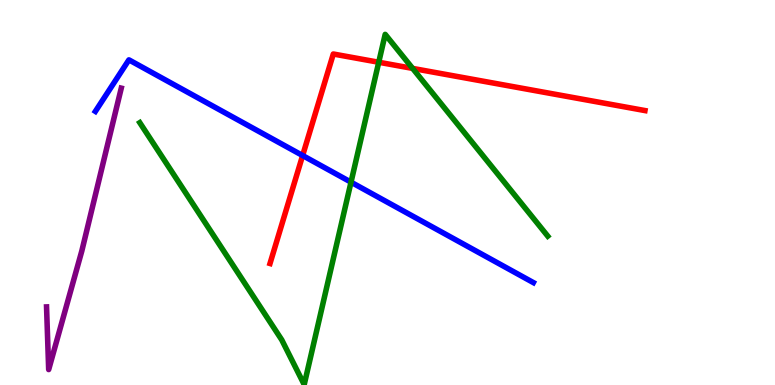[{'lines': ['blue', 'red'], 'intersections': [{'x': 3.9, 'y': 5.96}]}, {'lines': ['green', 'red'], 'intersections': [{'x': 4.89, 'y': 8.38}, {'x': 5.32, 'y': 8.22}]}, {'lines': ['purple', 'red'], 'intersections': []}, {'lines': ['blue', 'green'], 'intersections': [{'x': 4.53, 'y': 5.27}]}, {'lines': ['blue', 'purple'], 'intersections': []}, {'lines': ['green', 'purple'], 'intersections': []}]